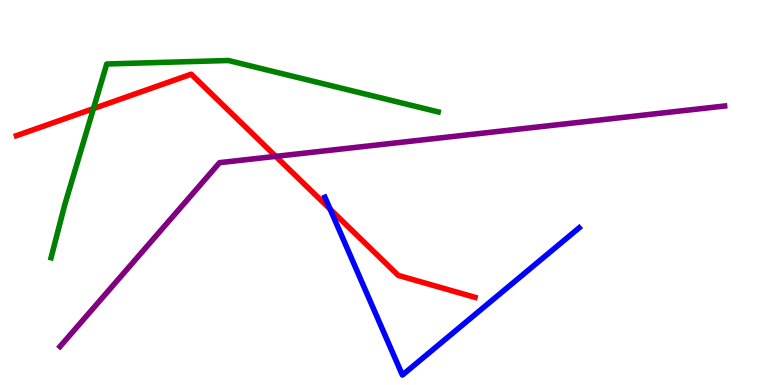[{'lines': ['blue', 'red'], 'intersections': [{'x': 4.26, 'y': 4.57}]}, {'lines': ['green', 'red'], 'intersections': [{'x': 1.21, 'y': 7.18}]}, {'lines': ['purple', 'red'], 'intersections': [{'x': 3.56, 'y': 5.94}]}, {'lines': ['blue', 'green'], 'intersections': []}, {'lines': ['blue', 'purple'], 'intersections': []}, {'lines': ['green', 'purple'], 'intersections': []}]